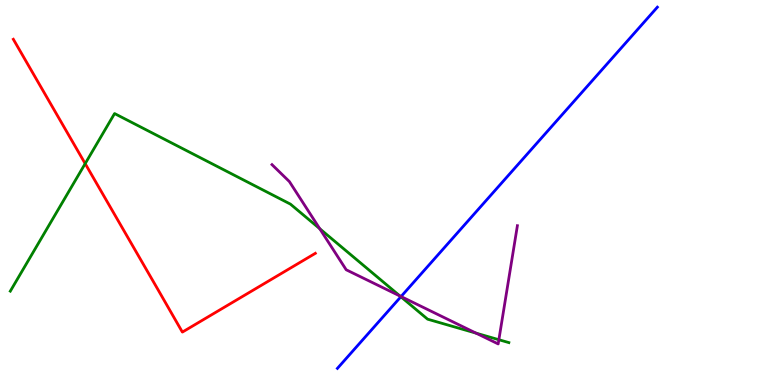[{'lines': ['blue', 'red'], 'intersections': []}, {'lines': ['green', 'red'], 'intersections': [{'x': 1.1, 'y': 5.75}]}, {'lines': ['purple', 'red'], 'intersections': []}, {'lines': ['blue', 'green'], 'intersections': [{'x': 5.17, 'y': 2.29}]}, {'lines': ['blue', 'purple'], 'intersections': [{'x': 5.17, 'y': 2.3}]}, {'lines': ['green', 'purple'], 'intersections': [{'x': 4.13, 'y': 4.06}, {'x': 5.16, 'y': 2.31}, {'x': 6.14, 'y': 1.35}, {'x': 6.44, 'y': 1.18}]}]